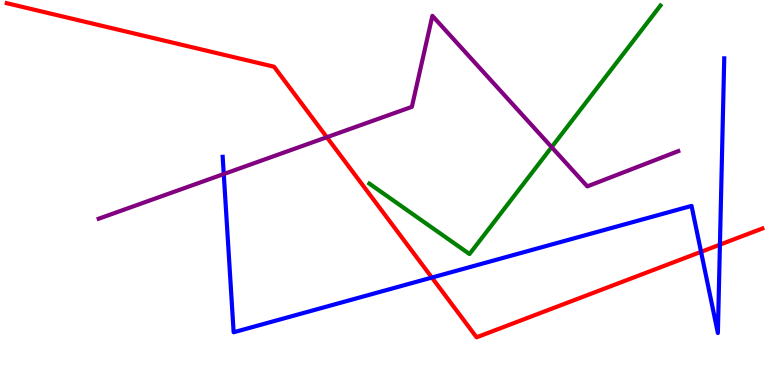[{'lines': ['blue', 'red'], 'intersections': [{'x': 5.57, 'y': 2.79}, {'x': 9.05, 'y': 3.46}, {'x': 9.29, 'y': 3.65}]}, {'lines': ['green', 'red'], 'intersections': []}, {'lines': ['purple', 'red'], 'intersections': [{'x': 4.22, 'y': 6.44}]}, {'lines': ['blue', 'green'], 'intersections': []}, {'lines': ['blue', 'purple'], 'intersections': [{'x': 2.89, 'y': 5.48}]}, {'lines': ['green', 'purple'], 'intersections': [{'x': 7.12, 'y': 6.18}]}]